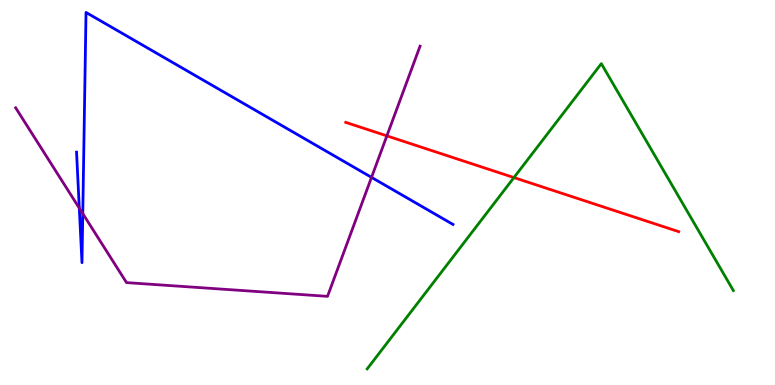[{'lines': ['blue', 'red'], 'intersections': []}, {'lines': ['green', 'red'], 'intersections': [{'x': 6.63, 'y': 5.39}]}, {'lines': ['purple', 'red'], 'intersections': [{'x': 4.99, 'y': 6.47}]}, {'lines': ['blue', 'green'], 'intersections': []}, {'lines': ['blue', 'purple'], 'intersections': [{'x': 1.02, 'y': 4.59}, {'x': 1.07, 'y': 4.45}, {'x': 4.79, 'y': 5.39}]}, {'lines': ['green', 'purple'], 'intersections': []}]